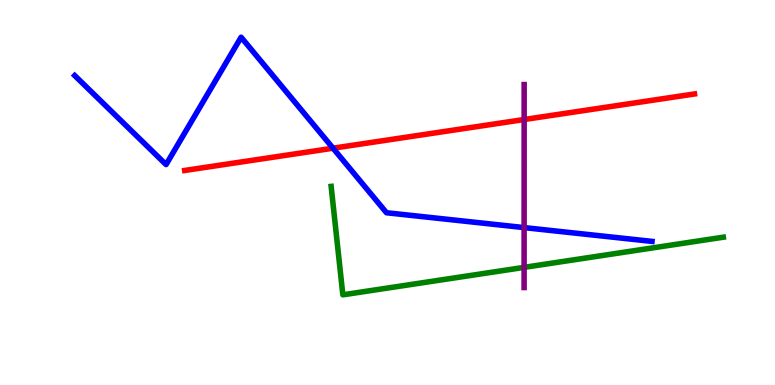[{'lines': ['blue', 'red'], 'intersections': [{'x': 4.3, 'y': 6.15}]}, {'lines': ['green', 'red'], 'intersections': []}, {'lines': ['purple', 'red'], 'intersections': [{'x': 6.76, 'y': 6.9}]}, {'lines': ['blue', 'green'], 'intersections': []}, {'lines': ['blue', 'purple'], 'intersections': [{'x': 6.76, 'y': 4.09}]}, {'lines': ['green', 'purple'], 'intersections': [{'x': 6.76, 'y': 3.06}]}]